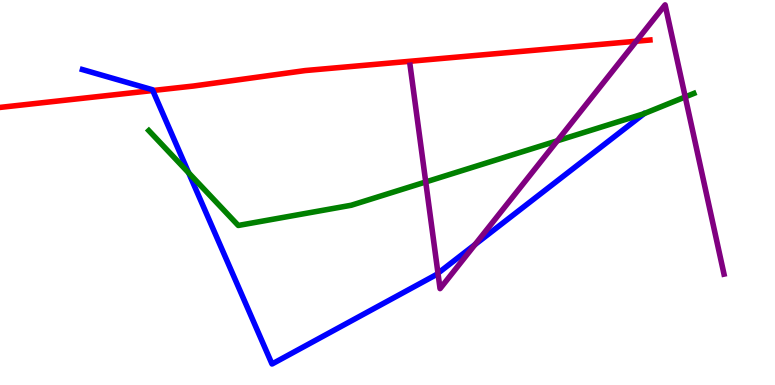[{'lines': ['blue', 'red'], 'intersections': [{'x': 1.97, 'y': 7.65}]}, {'lines': ['green', 'red'], 'intersections': []}, {'lines': ['purple', 'red'], 'intersections': [{'x': 8.21, 'y': 8.93}]}, {'lines': ['blue', 'green'], 'intersections': [{'x': 2.43, 'y': 5.51}]}, {'lines': ['blue', 'purple'], 'intersections': [{'x': 5.65, 'y': 2.9}, {'x': 6.13, 'y': 3.65}]}, {'lines': ['green', 'purple'], 'intersections': [{'x': 5.49, 'y': 5.27}, {'x': 7.19, 'y': 6.34}, {'x': 8.84, 'y': 7.48}]}]